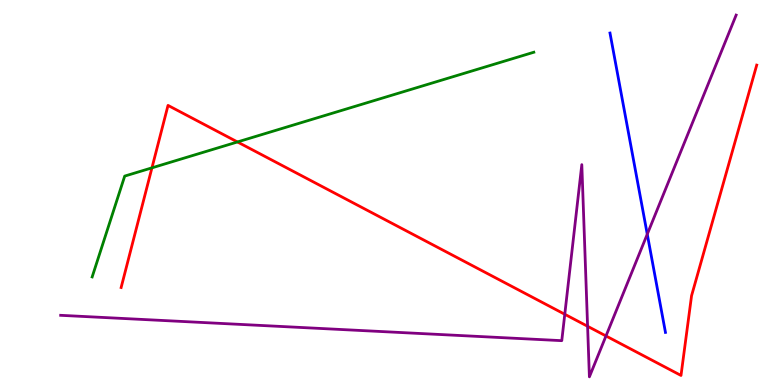[{'lines': ['blue', 'red'], 'intersections': []}, {'lines': ['green', 'red'], 'intersections': [{'x': 1.96, 'y': 5.64}, {'x': 3.06, 'y': 6.31}]}, {'lines': ['purple', 'red'], 'intersections': [{'x': 7.29, 'y': 1.84}, {'x': 7.58, 'y': 1.53}, {'x': 7.82, 'y': 1.27}]}, {'lines': ['blue', 'green'], 'intersections': []}, {'lines': ['blue', 'purple'], 'intersections': [{'x': 8.35, 'y': 3.92}]}, {'lines': ['green', 'purple'], 'intersections': []}]